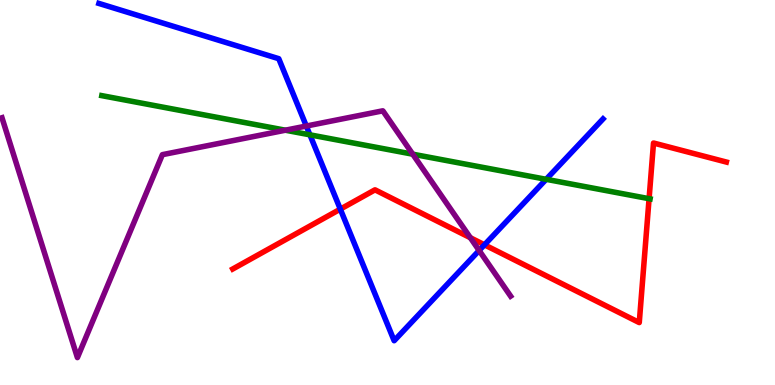[{'lines': ['blue', 'red'], 'intersections': [{'x': 4.39, 'y': 4.57}, {'x': 6.25, 'y': 3.64}]}, {'lines': ['green', 'red'], 'intersections': [{'x': 8.38, 'y': 4.84}]}, {'lines': ['purple', 'red'], 'intersections': [{'x': 6.07, 'y': 3.83}]}, {'lines': ['blue', 'green'], 'intersections': [{'x': 4.0, 'y': 6.5}, {'x': 7.05, 'y': 5.34}]}, {'lines': ['blue', 'purple'], 'intersections': [{'x': 3.95, 'y': 6.73}, {'x': 6.18, 'y': 3.49}]}, {'lines': ['green', 'purple'], 'intersections': [{'x': 3.68, 'y': 6.62}, {'x': 5.33, 'y': 6.0}]}]